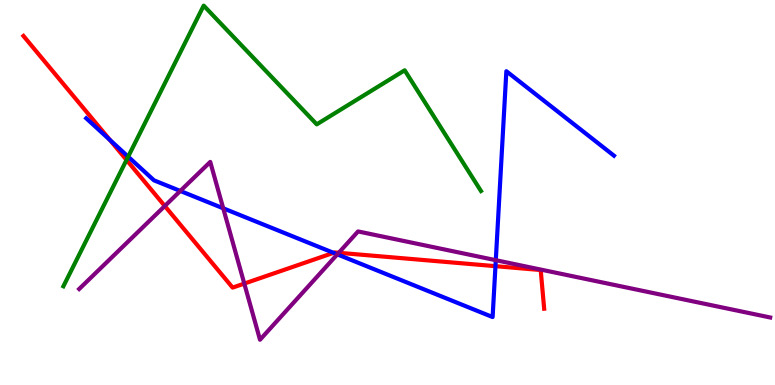[{'lines': ['blue', 'red'], 'intersections': [{'x': 1.42, 'y': 6.36}, {'x': 4.3, 'y': 3.43}, {'x': 6.39, 'y': 3.09}]}, {'lines': ['green', 'red'], 'intersections': [{'x': 1.63, 'y': 5.85}]}, {'lines': ['purple', 'red'], 'intersections': [{'x': 2.13, 'y': 4.65}, {'x': 3.15, 'y': 2.63}, {'x': 4.37, 'y': 3.43}]}, {'lines': ['blue', 'green'], 'intersections': [{'x': 1.65, 'y': 5.93}]}, {'lines': ['blue', 'purple'], 'intersections': [{'x': 2.33, 'y': 5.04}, {'x': 2.88, 'y': 4.59}, {'x': 4.35, 'y': 3.39}, {'x': 6.4, 'y': 3.24}]}, {'lines': ['green', 'purple'], 'intersections': []}]